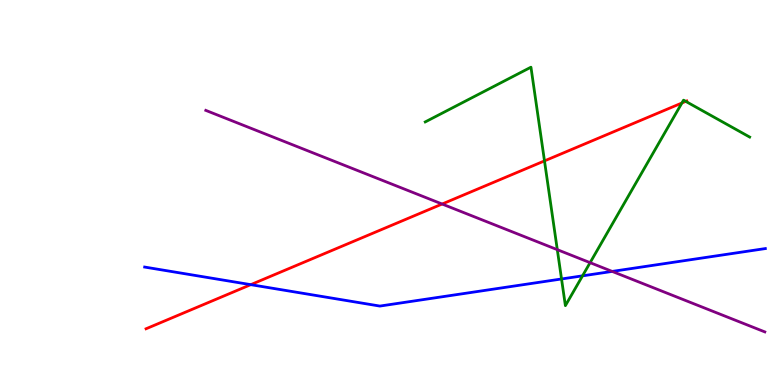[{'lines': ['blue', 'red'], 'intersections': [{'x': 3.24, 'y': 2.61}]}, {'lines': ['green', 'red'], 'intersections': [{'x': 7.03, 'y': 5.82}, {'x': 8.8, 'y': 7.32}, {'x': 8.85, 'y': 7.37}]}, {'lines': ['purple', 'red'], 'intersections': [{'x': 5.7, 'y': 4.7}]}, {'lines': ['blue', 'green'], 'intersections': [{'x': 7.25, 'y': 2.75}, {'x': 7.52, 'y': 2.84}]}, {'lines': ['blue', 'purple'], 'intersections': [{'x': 7.9, 'y': 2.95}]}, {'lines': ['green', 'purple'], 'intersections': [{'x': 7.19, 'y': 3.52}, {'x': 7.61, 'y': 3.18}]}]